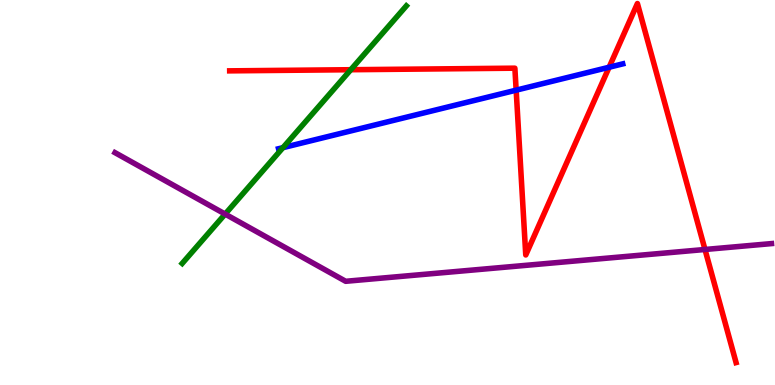[{'lines': ['blue', 'red'], 'intersections': [{'x': 6.66, 'y': 7.66}, {'x': 7.86, 'y': 8.25}]}, {'lines': ['green', 'red'], 'intersections': [{'x': 4.53, 'y': 8.19}]}, {'lines': ['purple', 'red'], 'intersections': [{'x': 9.1, 'y': 3.52}]}, {'lines': ['blue', 'green'], 'intersections': [{'x': 3.65, 'y': 6.16}]}, {'lines': ['blue', 'purple'], 'intersections': []}, {'lines': ['green', 'purple'], 'intersections': [{'x': 2.91, 'y': 4.44}]}]